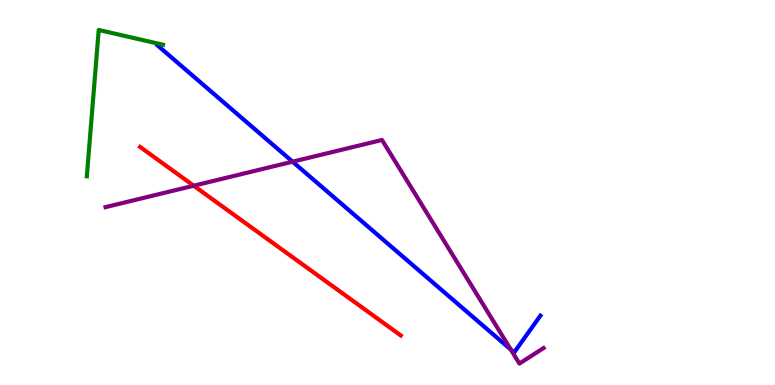[{'lines': ['blue', 'red'], 'intersections': []}, {'lines': ['green', 'red'], 'intersections': []}, {'lines': ['purple', 'red'], 'intersections': [{'x': 2.5, 'y': 5.18}]}, {'lines': ['blue', 'green'], 'intersections': []}, {'lines': ['blue', 'purple'], 'intersections': [{'x': 3.78, 'y': 5.8}, {'x': 6.59, 'y': 0.921}]}, {'lines': ['green', 'purple'], 'intersections': []}]